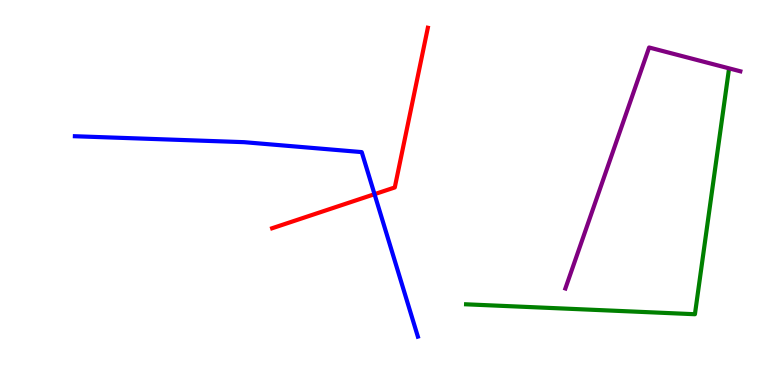[{'lines': ['blue', 'red'], 'intersections': [{'x': 4.83, 'y': 4.96}]}, {'lines': ['green', 'red'], 'intersections': []}, {'lines': ['purple', 'red'], 'intersections': []}, {'lines': ['blue', 'green'], 'intersections': []}, {'lines': ['blue', 'purple'], 'intersections': []}, {'lines': ['green', 'purple'], 'intersections': []}]